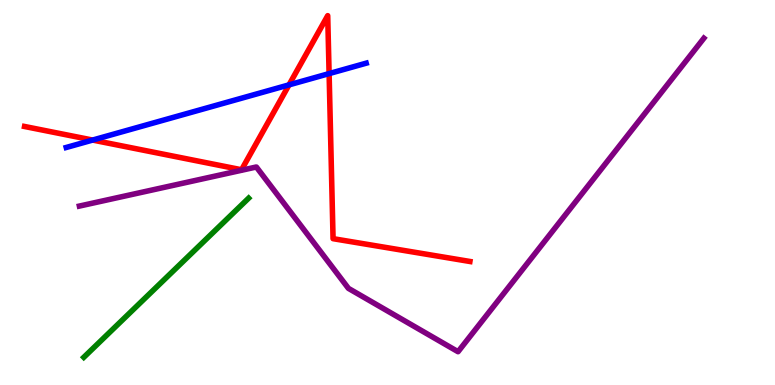[{'lines': ['blue', 'red'], 'intersections': [{'x': 1.2, 'y': 6.36}, {'x': 3.73, 'y': 7.8}, {'x': 4.25, 'y': 8.09}]}, {'lines': ['green', 'red'], 'intersections': []}, {'lines': ['purple', 'red'], 'intersections': []}, {'lines': ['blue', 'green'], 'intersections': []}, {'lines': ['blue', 'purple'], 'intersections': []}, {'lines': ['green', 'purple'], 'intersections': []}]